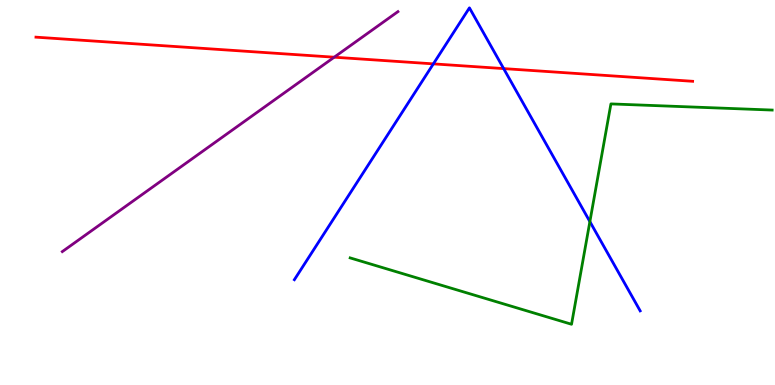[{'lines': ['blue', 'red'], 'intersections': [{'x': 5.59, 'y': 8.34}, {'x': 6.5, 'y': 8.22}]}, {'lines': ['green', 'red'], 'intersections': []}, {'lines': ['purple', 'red'], 'intersections': [{'x': 4.31, 'y': 8.51}]}, {'lines': ['blue', 'green'], 'intersections': [{'x': 7.61, 'y': 4.24}]}, {'lines': ['blue', 'purple'], 'intersections': []}, {'lines': ['green', 'purple'], 'intersections': []}]